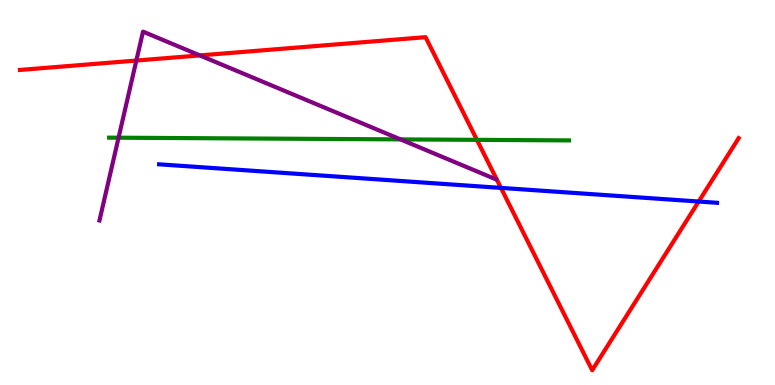[{'lines': ['blue', 'red'], 'intersections': [{'x': 6.46, 'y': 5.12}, {'x': 9.02, 'y': 4.77}]}, {'lines': ['green', 'red'], 'intersections': [{'x': 6.15, 'y': 6.37}]}, {'lines': ['purple', 'red'], 'intersections': [{'x': 1.76, 'y': 8.43}, {'x': 2.58, 'y': 8.56}]}, {'lines': ['blue', 'green'], 'intersections': []}, {'lines': ['blue', 'purple'], 'intersections': []}, {'lines': ['green', 'purple'], 'intersections': [{'x': 1.53, 'y': 6.42}, {'x': 5.17, 'y': 6.38}]}]